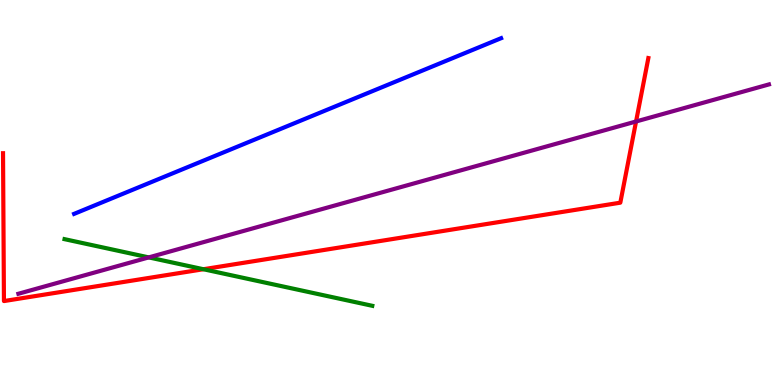[{'lines': ['blue', 'red'], 'intersections': []}, {'lines': ['green', 'red'], 'intersections': [{'x': 2.62, 'y': 3.01}]}, {'lines': ['purple', 'red'], 'intersections': [{'x': 8.21, 'y': 6.84}]}, {'lines': ['blue', 'green'], 'intersections': []}, {'lines': ['blue', 'purple'], 'intersections': []}, {'lines': ['green', 'purple'], 'intersections': [{'x': 1.92, 'y': 3.31}]}]